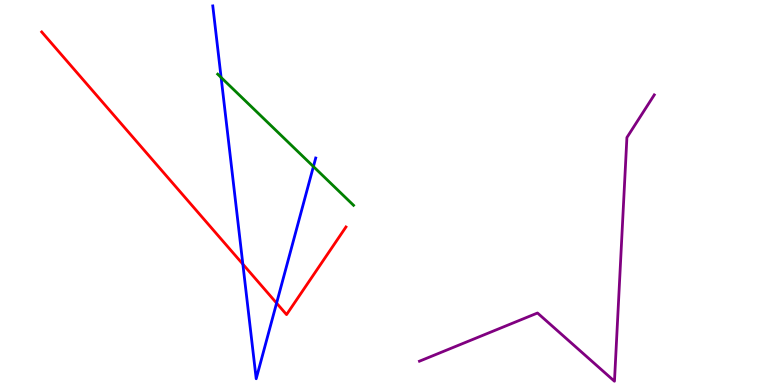[{'lines': ['blue', 'red'], 'intersections': [{'x': 3.13, 'y': 3.14}, {'x': 3.57, 'y': 2.13}]}, {'lines': ['green', 'red'], 'intersections': []}, {'lines': ['purple', 'red'], 'intersections': []}, {'lines': ['blue', 'green'], 'intersections': [{'x': 2.85, 'y': 7.99}, {'x': 4.04, 'y': 5.67}]}, {'lines': ['blue', 'purple'], 'intersections': []}, {'lines': ['green', 'purple'], 'intersections': []}]